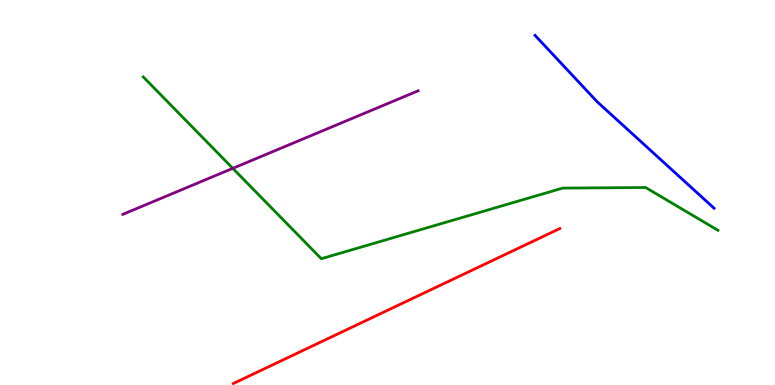[{'lines': ['blue', 'red'], 'intersections': []}, {'lines': ['green', 'red'], 'intersections': []}, {'lines': ['purple', 'red'], 'intersections': []}, {'lines': ['blue', 'green'], 'intersections': []}, {'lines': ['blue', 'purple'], 'intersections': []}, {'lines': ['green', 'purple'], 'intersections': [{'x': 3.0, 'y': 5.63}]}]